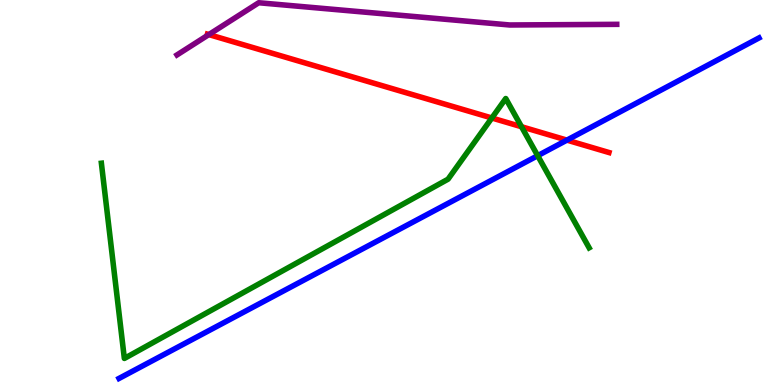[{'lines': ['blue', 'red'], 'intersections': [{'x': 7.32, 'y': 6.36}]}, {'lines': ['green', 'red'], 'intersections': [{'x': 6.35, 'y': 6.94}, {'x': 6.73, 'y': 6.71}]}, {'lines': ['purple', 'red'], 'intersections': [{'x': 2.69, 'y': 9.1}]}, {'lines': ['blue', 'green'], 'intersections': [{'x': 6.94, 'y': 5.96}]}, {'lines': ['blue', 'purple'], 'intersections': []}, {'lines': ['green', 'purple'], 'intersections': []}]